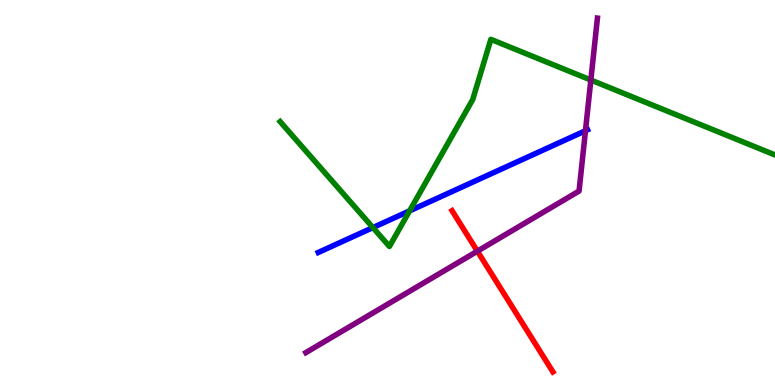[{'lines': ['blue', 'red'], 'intersections': []}, {'lines': ['green', 'red'], 'intersections': []}, {'lines': ['purple', 'red'], 'intersections': [{'x': 6.16, 'y': 3.48}]}, {'lines': ['blue', 'green'], 'intersections': [{'x': 4.81, 'y': 4.09}, {'x': 5.29, 'y': 4.52}]}, {'lines': ['blue', 'purple'], 'intersections': [{'x': 7.55, 'y': 6.6}]}, {'lines': ['green', 'purple'], 'intersections': [{'x': 7.62, 'y': 7.92}]}]